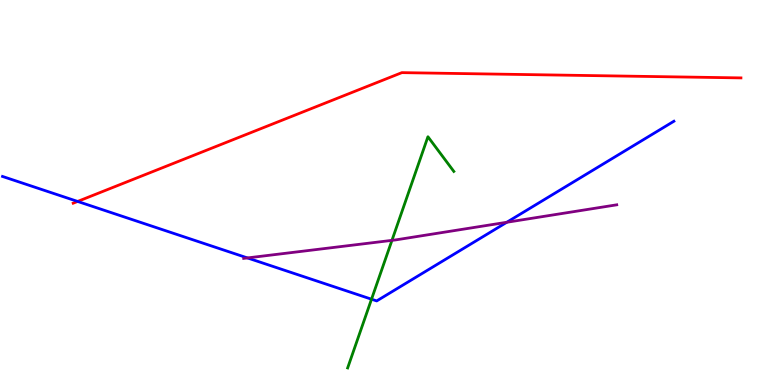[{'lines': ['blue', 'red'], 'intersections': [{'x': 1.0, 'y': 4.77}]}, {'lines': ['green', 'red'], 'intersections': []}, {'lines': ['purple', 'red'], 'intersections': []}, {'lines': ['blue', 'green'], 'intersections': [{'x': 4.79, 'y': 2.23}]}, {'lines': ['blue', 'purple'], 'intersections': [{'x': 3.19, 'y': 3.3}, {'x': 6.54, 'y': 4.23}]}, {'lines': ['green', 'purple'], 'intersections': [{'x': 5.06, 'y': 3.76}]}]